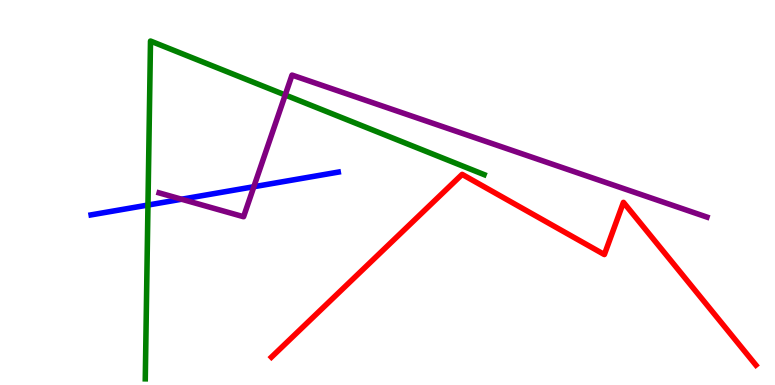[{'lines': ['blue', 'red'], 'intersections': []}, {'lines': ['green', 'red'], 'intersections': []}, {'lines': ['purple', 'red'], 'intersections': []}, {'lines': ['blue', 'green'], 'intersections': [{'x': 1.91, 'y': 4.67}]}, {'lines': ['blue', 'purple'], 'intersections': [{'x': 2.34, 'y': 4.83}, {'x': 3.28, 'y': 5.15}]}, {'lines': ['green', 'purple'], 'intersections': [{'x': 3.68, 'y': 7.53}]}]